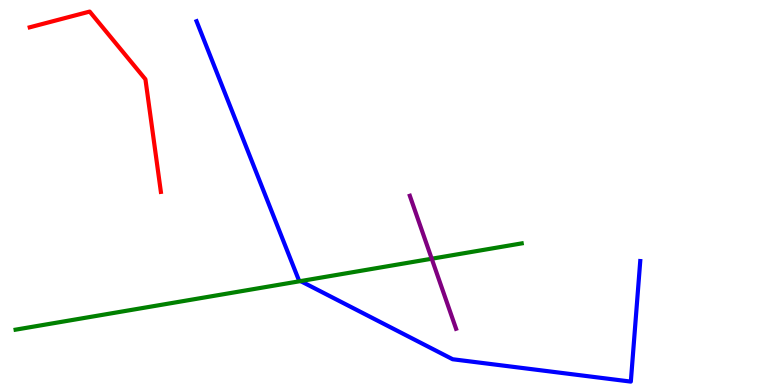[{'lines': ['blue', 'red'], 'intersections': []}, {'lines': ['green', 'red'], 'intersections': []}, {'lines': ['purple', 'red'], 'intersections': []}, {'lines': ['blue', 'green'], 'intersections': [{'x': 3.88, 'y': 2.7}]}, {'lines': ['blue', 'purple'], 'intersections': []}, {'lines': ['green', 'purple'], 'intersections': [{'x': 5.57, 'y': 3.28}]}]